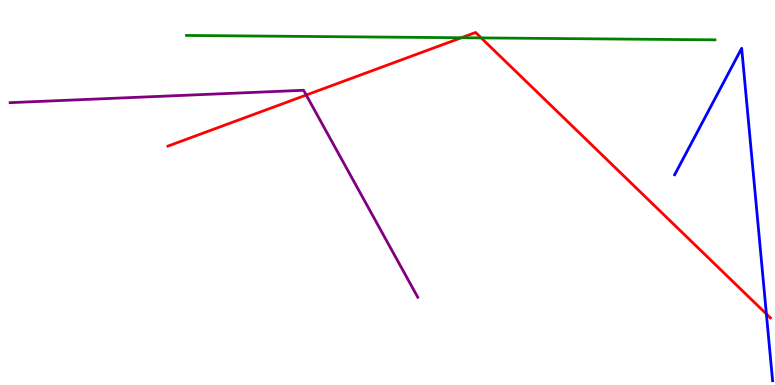[{'lines': ['blue', 'red'], 'intersections': [{'x': 9.89, 'y': 1.84}]}, {'lines': ['green', 'red'], 'intersections': [{'x': 5.95, 'y': 9.02}, {'x': 6.21, 'y': 9.02}]}, {'lines': ['purple', 'red'], 'intersections': [{'x': 3.95, 'y': 7.53}]}, {'lines': ['blue', 'green'], 'intersections': []}, {'lines': ['blue', 'purple'], 'intersections': []}, {'lines': ['green', 'purple'], 'intersections': []}]